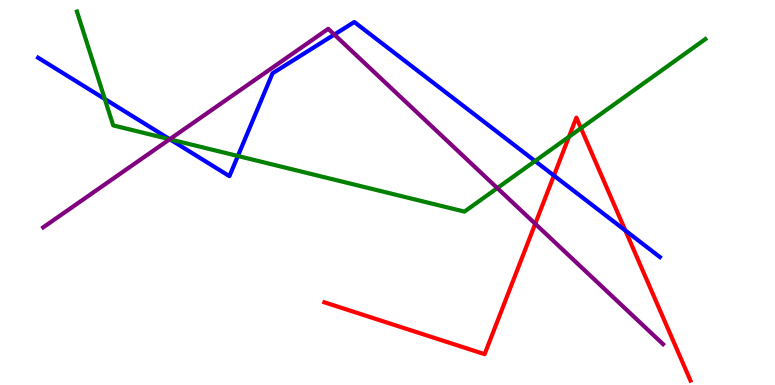[{'lines': ['blue', 'red'], 'intersections': [{'x': 7.15, 'y': 5.44}, {'x': 8.07, 'y': 4.01}]}, {'lines': ['green', 'red'], 'intersections': [{'x': 7.34, 'y': 6.45}, {'x': 7.5, 'y': 6.67}]}, {'lines': ['purple', 'red'], 'intersections': [{'x': 6.91, 'y': 4.19}]}, {'lines': ['blue', 'green'], 'intersections': [{'x': 1.35, 'y': 7.43}, {'x': 2.19, 'y': 6.38}, {'x': 3.07, 'y': 5.95}, {'x': 6.9, 'y': 5.82}]}, {'lines': ['blue', 'purple'], 'intersections': [{'x': 2.19, 'y': 6.38}, {'x': 4.31, 'y': 9.1}]}, {'lines': ['green', 'purple'], 'intersections': [{'x': 2.19, 'y': 6.38}, {'x': 6.42, 'y': 5.11}]}]